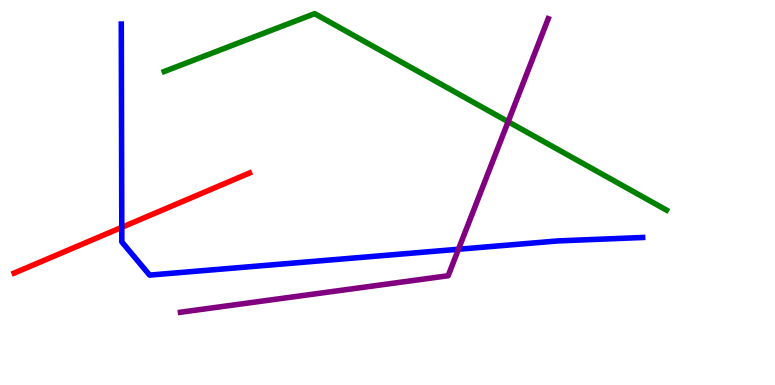[{'lines': ['blue', 'red'], 'intersections': [{'x': 1.57, 'y': 4.1}]}, {'lines': ['green', 'red'], 'intersections': []}, {'lines': ['purple', 'red'], 'intersections': []}, {'lines': ['blue', 'green'], 'intersections': []}, {'lines': ['blue', 'purple'], 'intersections': [{'x': 5.92, 'y': 3.53}]}, {'lines': ['green', 'purple'], 'intersections': [{'x': 6.56, 'y': 6.84}]}]